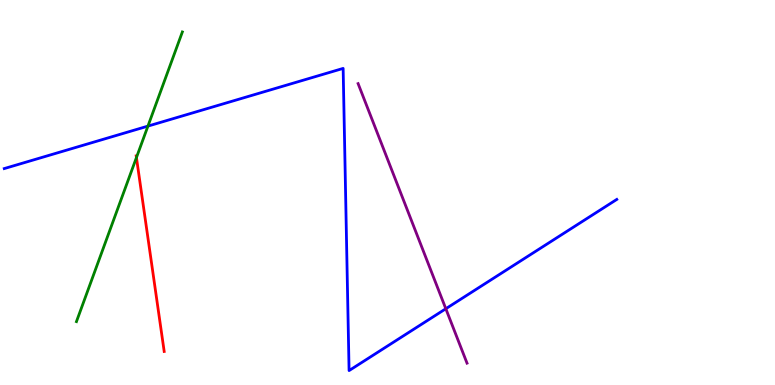[{'lines': ['blue', 'red'], 'intersections': []}, {'lines': ['green', 'red'], 'intersections': [{'x': 1.76, 'y': 5.91}]}, {'lines': ['purple', 'red'], 'intersections': []}, {'lines': ['blue', 'green'], 'intersections': [{'x': 1.91, 'y': 6.72}]}, {'lines': ['blue', 'purple'], 'intersections': [{'x': 5.75, 'y': 1.98}]}, {'lines': ['green', 'purple'], 'intersections': []}]